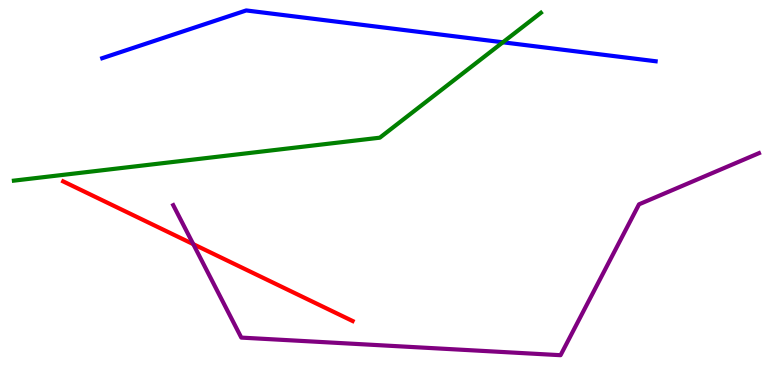[{'lines': ['blue', 'red'], 'intersections': []}, {'lines': ['green', 'red'], 'intersections': []}, {'lines': ['purple', 'red'], 'intersections': [{'x': 2.49, 'y': 3.66}]}, {'lines': ['blue', 'green'], 'intersections': [{'x': 6.49, 'y': 8.9}]}, {'lines': ['blue', 'purple'], 'intersections': []}, {'lines': ['green', 'purple'], 'intersections': []}]